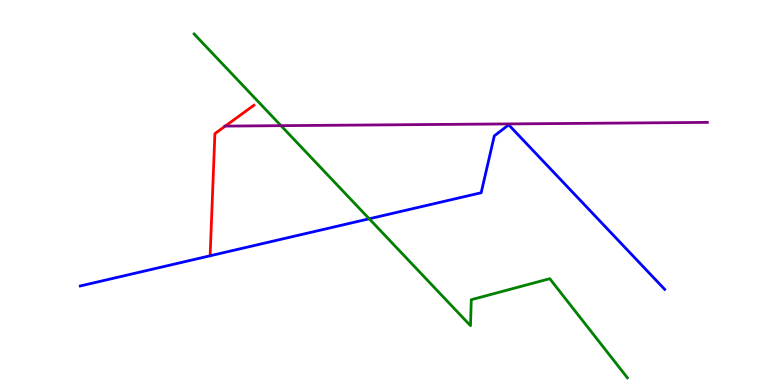[{'lines': ['blue', 'red'], 'intersections': []}, {'lines': ['green', 'red'], 'intersections': []}, {'lines': ['purple', 'red'], 'intersections': [{'x': 2.91, 'y': 6.72}]}, {'lines': ['blue', 'green'], 'intersections': [{'x': 4.76, 'y': 4.32}]}, {'lines': ['blue', 'purple'], 'intersections': []}, {'lines': ['green', 'purple'], 'intersections': [{'x': 3.63, 'y': 6.74}]}]